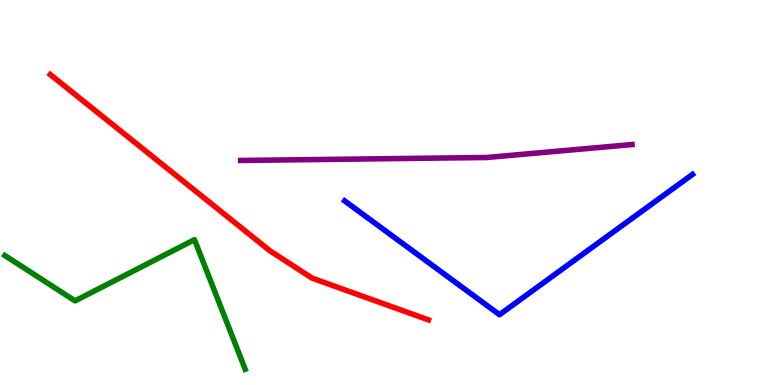[{'lines': ['blue', 'red'], 'intersections': []}, {'lines': ['green', 'red'], 'intersections': []}, {'lines': ['purple', 'red'], 'intersections': []}, {'lines': ['blue', 'green'], 'intersections': []}, {'lines': ['blue', 'purple'], 'intersections': []}, {'lines': ['green', 'purple'], 'intersections': []}]